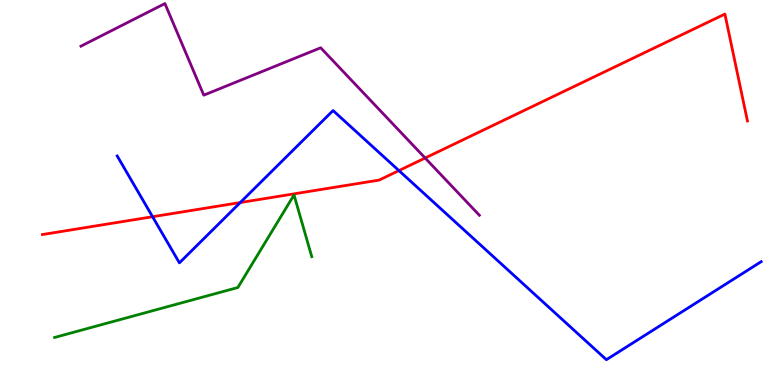[{'lines': ['blue', 'red'], 'intersections': [{'x': 1.97, 'y': 4.37}, {'x': 3.1, 'y': 4.74}, {'x': 5.15, 'y': 5.57}]}, {'lines': ['green', 'red'], 'intersections': []}, {'lines': ['purple', 'red'], 'intersections': [{'x': 5.49, 'y': 5.9}]}, {'lines': ['blue', 'green'], 'intersections': []}, {'lines': ['blue', 'purple'], 'intersections': []}, {'lines': ['green', 'purple'], 'intersections': []}]